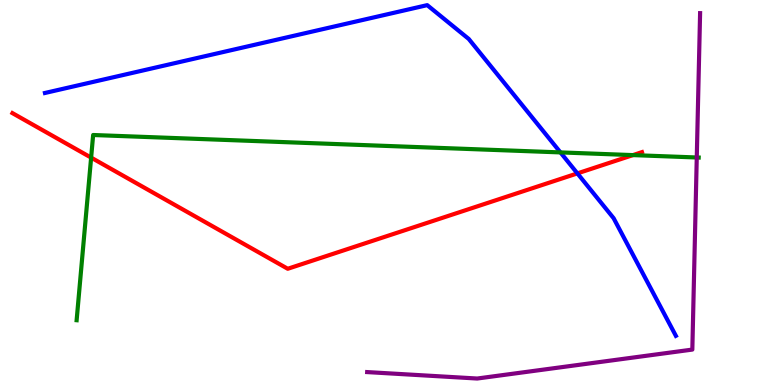[{'lines': ['blue', 'red'], 'intersections': [{'x': 7.45, 'y': 5.5}]}, {'lines': ['green', 'red'], 'intersections': [{'x': 1.18, 'y': 5.91}, {'x': 8.17, 'y': 5.97}]}, {'lines': ['purple', 'red'], 'intersections': []}, {'lines': ['blue', 'green'], 'intersections': [{'x': 7.23, 'y': 6.04}]}, {'lines': ['blue', 'purple'], 'intersections': []}, {'lines': ['green', 'purple'], 'intersections': [{'x': 8.99, 'y': 5.91}]}]